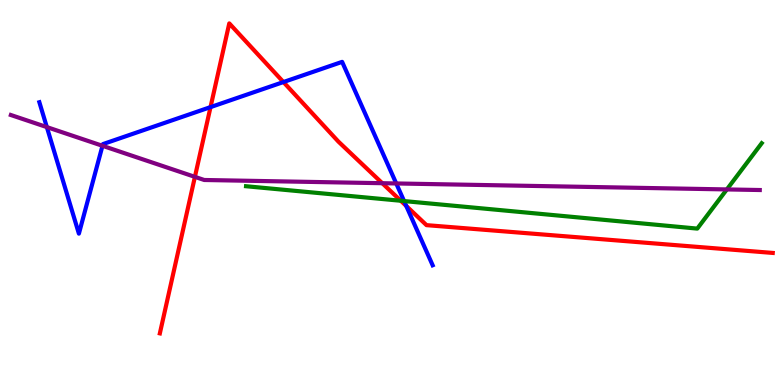[{'lines': ['blue', 'red'], 'intersections': [{'x': 2.72, 'y': 7.22}, {'x': 3.66, 'y': 7.87}, {'x': 5.24, 'y': 4.65}]}, {'lines': ['green', 'red'], 'intersections': [{'x': 5.17, 'y': 4.79}]}, {'lines': ['purple', 'red'], 'intersections': [{'x': 2.51, 'y': 5.41}, {'x': 4.93, 'y': 5.24}]}, {'lines': ['blue', 'green'], 'intersections': [{'x': 5.21, 'y': 4.78}]}, {'lines': ['blue', 'purple'], 'intersections': [{'x': 0.604, 'y': 6.7}, {'x': 1.32, 'y': 6.21}, {'x': 5.11, 'y': 5.23}]}, {'lines': ['green', 'purple'], 'intersections': [{'x': 9.38, 'y': 5.08}]}]